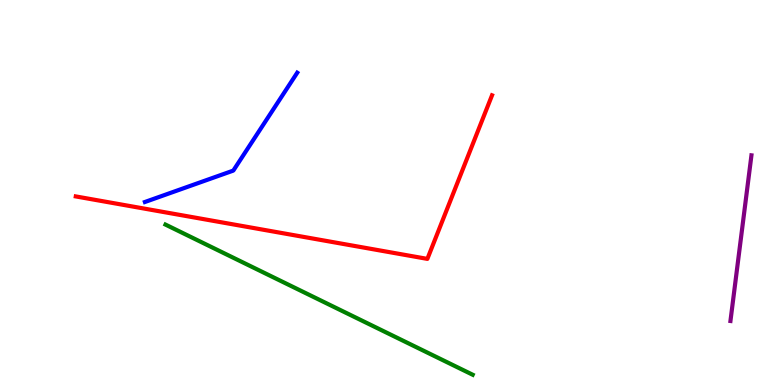[{'lines': ['blue', 'red'], 'intersections': []}, {'lines': ['green', 'red'], 'intersections': []}, {'lines': ['purple', 'red'], 'intersections': []}, {'lines': ['blue', 'green'], 'intersections': []}, {'lines': ['blue', 'purple'], 'intersections': []}, {'lines': ['green', 'purple'], 'intersections': []}]